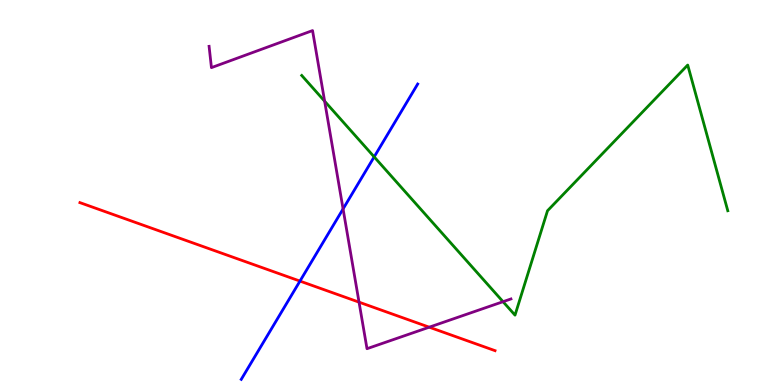[{'lines': ['blue', 'red'], 'intersections': [{'x': 3.87, 'y': 2.7}]}, {'lines': ['green', 'red'], 'intersections': []}, {'lines': ['purple', 'red'], 'intersections': [{'x': 4.63, 'y': 2.15}, {'x': 5.54, 'y': 1.5}]}, {'lines': ['blue', 'green'], 'intersections': [{'x': 4.83, 'y': 5.93}]}, {'lines': ['blue', 'purple'], 'intersections': [{'x': 4.43, 'y': 4.57}]}, {'lines': ['green', 'purple'], 'intersections': [{'x': 4.19, 'y': 7.37}, {'x': 6.49, 'y': 2.16}]}]